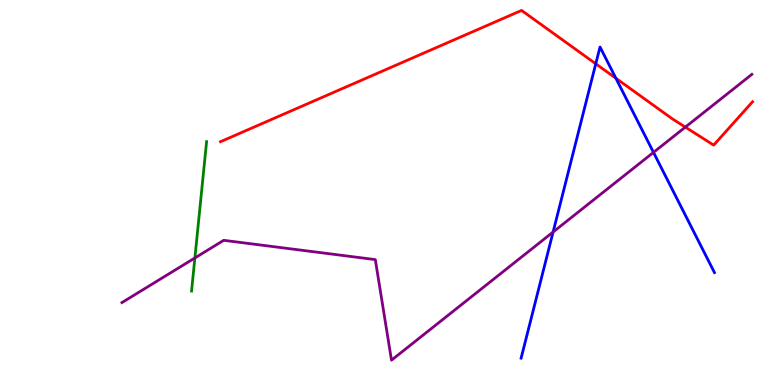[{'lines': ['blue', 'red'], 'intersections': [{'x': 7.69, 'y': 8.34}, {'x': 7.95, 'y': 7.97}]}, {'lines': ['green', 'red'], 'intersections': []}, {'lines': ['purple', 'red'], 'intersections': [{'x': 8.84, 'y': 6.7}]}, {'lines': ['blue', 'green'], 'intersections': []}, {'lines': ['blue', 'purple'], 'intersections': [{'x': 7.14, 'y': 3.97}, {'x': 8.43, 'y': 6.04}]}, {'lines': ['green', 'purple'], 'intersections': [{'x': 2.51, 'y': 3.3}]}]